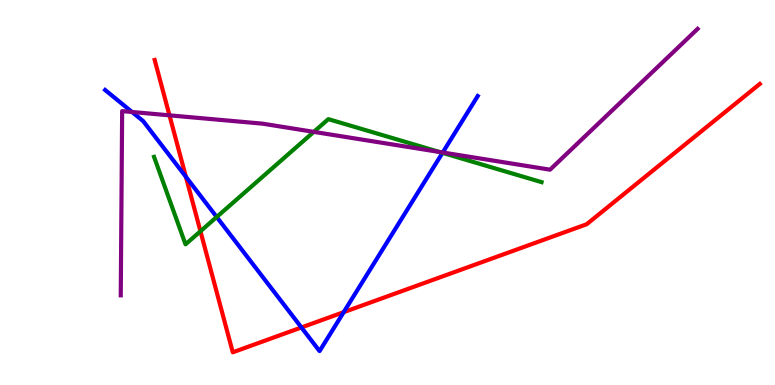[{'lines': ['blue', 'red'], 'intersections': [{'x': 2.4, 'y': 5.41}, {'x': 3.89, 'y': 1.49}, {'x': 4.43, 'y': 1.89}]}, {'lines': ['green', 'red'], 'intersections': [{'x': 2.59, 'y': 3.99}]}, {'lines': ['purple', 'red'], 'intersections': [{'x': 2.19, 'y': 7.0}]}, {'lines': ['blue', 'green'], 'intersections': [{'x': 2.8, 'y': 4.36}, {'x': 5.71, 'y': 6.03}]}, {'lines': ['blue', 'purple'], 'intersections': [{'x': 1.7, 'y': 7.09}, {'x': 5.71, 'y': 6.04}]}, {'lines': ['green', 'purple'], 'intersections': [{'x': 4.05, 'y': 6.57}, {'x': 5.67, 'y': 6.05}]}]